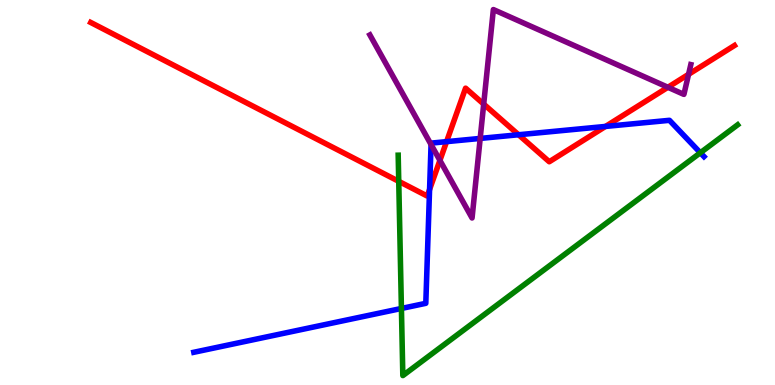[{'lines': ['blue', 'red'], 'intersections': [{'x': 5.54, 'y': 5.08}, {'x': 5.76, 'y': 6.32}, {'x': 6.69, 'y': 6.5}, {'x': 7.81, 'y': 6.72}]}, {'lines': ['green', 'red'], 'intersections': [{'x': 5.15, 'y': 5.29}]}, {'lines': ['purple', 'red'], 'intersections': [{'x': 5.68, 'y': 5.83}, {'x': 6.24, 'y': 7.3}, {'x': 8.62, 'y': 7.73}, {'x': 8.88, 'y': 8.07}]}, {'lines': ['blue', 'green'], 'intersections': [{'x': 5.18, 'y': 1.99}, {'x': 9.04, 'y': 6.03}]}, {'lines': ['blue', 'purple'], 'intersections': [{'x': 5.56, 'y': 6.25}, {'x': 6.2, 'y': 6.4}]}, {'lines': ['green', 'purple'], 'intersections': []}]